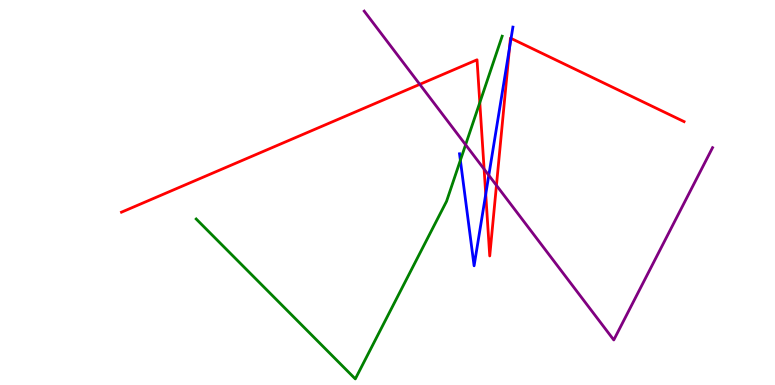[{'lines': ['blue', 'red'], 'intersections': [{'x': 6.27, 'y': 4.96}, {'x': 6.57, 'y': 8.76}, {'x': 6.59, 'y': 9.0}]}, {'lines': ['green', 'red'], 'intersections': [{'x': 6.19, 'y': 7.34}]}, {'lines': ['purple', 'red'], 'intersections': [{'x': 5.42, 'y': 7.81}, {'x': 6.25, 'y': 5.61}, {'x': 6.41, 'y': 5.19}]}, {'lines': ['blue', 'green'], 'intersections': [{'x': 5.94, 'y': 5.84}]}, {'lines': ['blue', 'purple'], 'intersections': [{'x': 6.31, 'y': 5.45}]}, {'lines': ['green', 'purple'], 'intersections': [{'x': 6.01, 'y': 6.24}]}]